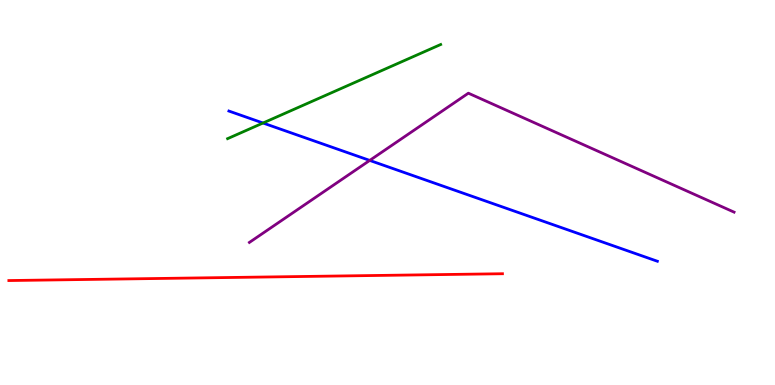[{'lines': ['blue', 'red'], 'intersections': []}, {'lines': ['green', 'red'], 'intersections': []}, {'lines': ['purple', 'red'], 'intersections': []}, {'lines': ['blue', 'green'], 'intersections': [{'x': 3.39, 'y': 6.8}]}, {'lines': ['blue', 'purple'], 'intersections': [{'x': 4.77, 'y': 5.83}]}, {'lines': ['green', 'purple'], 'intersections': []}]